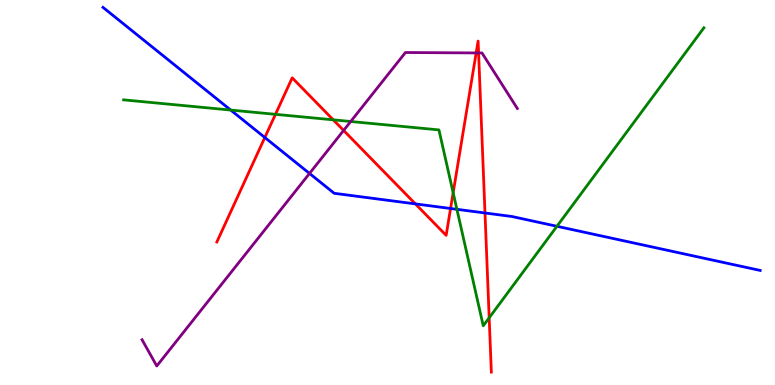[{'lines': ['blue', 'red'], 'intersections': [{'x': 3.42, 'y': 6.43}, {'x': 5.36, 'y': 4.7}, {'x': 5.81, 'y': 4.58}, {'x': 6.26, 'y': 4.47}]}, {'lines': ['green', 'red'], 'intersections': [{'x': 3.55, 'y': 7.03}, {'x': 4.3, 'y': 6.89}, {'x': 5.85, 'y': 4.99}, {'x': 6.31, 'y': 1.75}]}, {'lines': ['purple', 'red'], 'intersections': [{'x': 4.43, 'y': 6.61}, {'x': 6.14, 'y': 8.63}, {'x': 6.18, 'y': 8.62}]}, {'lines': ['blue', 'green'], 'intersections': [{'x': 2.98, 'y': 7.14}, {'x': 5.9, 'y': 4.56}, {'x': 7.19, 'y': 4.12}]}, {'lines': ['blue', 'purple'], 'intersections': [{'x': 3.99, 'y': 5.5}]}, {'lines': ['green', 'purple'], 'intersections': [{'x': 4.53, 'y': 6.84}]}]